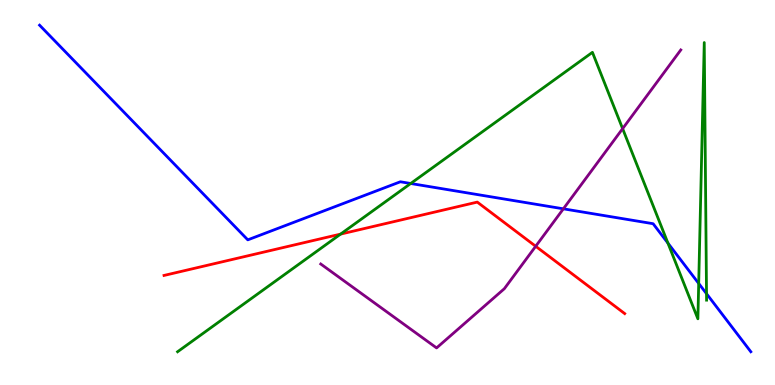[{'lines': ['blue', 'red'], 'intersections': []}, {'lines': ['green', 'red'], 'intersections': [{'x': 4.39, 'y': 3.92}]}, {'lines': ['purple', 'red'], 'intersections': [{'x': 6.91, 'y': 3.6}]}, {'lines': ['blue', 'green'], 'intersections': [{'x': 5.3, 'y': 5.23}, {'x': 8.62, 'y': 3.69}, {'x': 9.02, 'y': 2.64}, {'x': 9.12, 'y': 2.37}]}, {'lines': ['blue', 'purple'], 'intersections': [{'x': 7.27, 'y': 4.58}]}, {'lines': ['green', 'purple'], 'intersections': [{'x': 8.03, 'y': 6.66}]}]